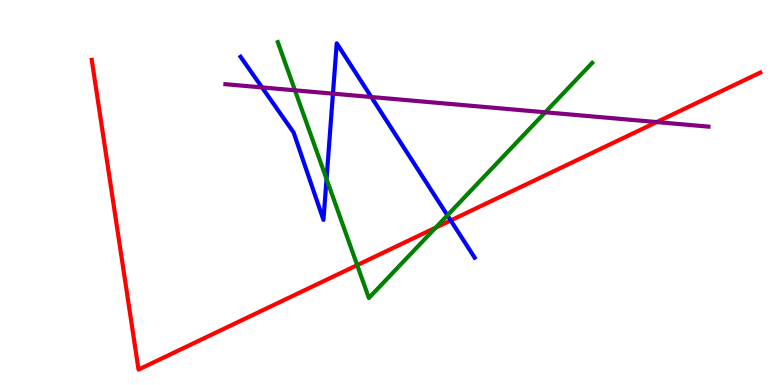[{'lines': ['blue', 'red'], 'intersections': [{'x': 5.82, 'y': 4.27}]}, {'lines': ['green', 'red'], 'intersections': [{'x': 4.61, 'y': 3.11}, {'x': 5.62, 'y': 4.09}]}, {'lines': ['purple', 'red'], 'intersections': [{'x': 8.47, 'y': 6.83}]}, {'lines': ['blue', 'green'], 'intersections': [{'x': 4.21, 'y': 5.35}, {'x': 5.77, 'y': 4.41}]}, {'lines': ['blue', 'purple'], 'intersections': [{'x': 3.38, 'y': 7.73}, {'x': 4.3, 'y': 7.57}, {'x': 4.79, 'y': 7.48}]}, {'lines': ['green', 'purple'], 'intersections': [{'x': 3.81, 'y': 7.65}, {'x': 7.04, 'y': 7.08}]}]